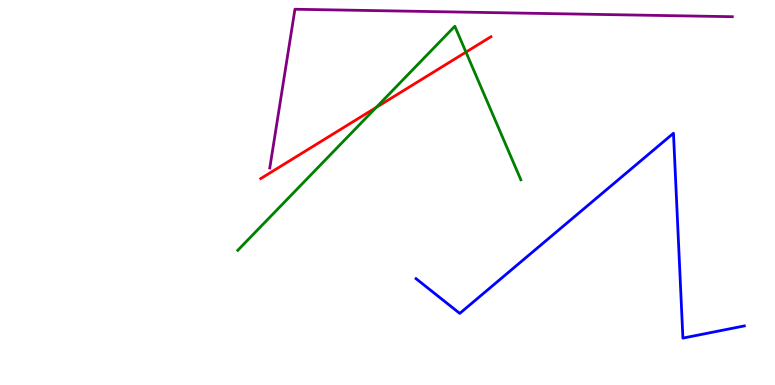[{'lines': ['blue', 'red'], 'intersections': []}, {'lines': ['green', 'red'], 'intersections': [{'x': 4.85, 'y': 7.21}, {'x': 6.01, 'y': 8.65}]}, {'lines': ['purple', 'red'], 'intersections': []}, {'lines': ['blue', 'green'], 'intersections': []}, {'lines': ['blue', 'purple'], 'intersections': []}, {'lines': ['green', 'purple'], 'intersections': []}]